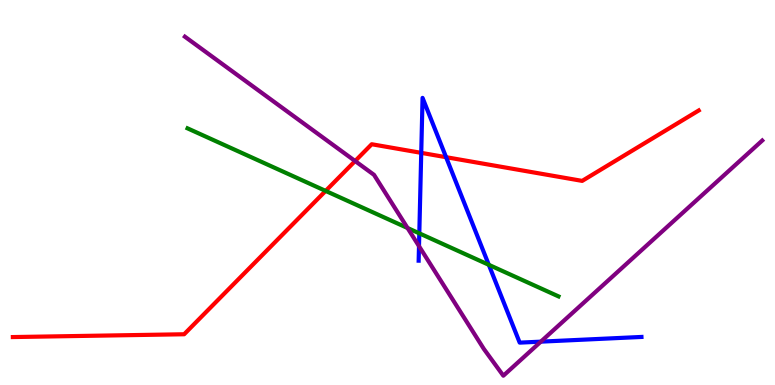[{'lines': ['blue', 'red'], 'intersections': [{'x': 5.44, 'y': 6.03}, {'x': 5.76, 'y': 5.92}]}, {'lines': ['green', 'red'], 'intersections': [{'x': 4.2, 'y': 5.04}]}, {'lines': ['purple', 'red'], 'intersections': [{'x': 4.58, 'y': 5.82}]}, {'lines': ['blue', 'green'], 'intersections': [{'x': 5.41, 'y': 3.94}, {'x': 6.31, 'y': 3.12}]}, {'lines': ['blue', 'purple'], 'intersections': [{'x': 5.41, 'y': 3.61}, {'x': 6.98, 'y': 1.13}]}, {'lines': ['green', 'purple'], 'intersections': [{'x': 5.26, 'y': 4.08}]}]